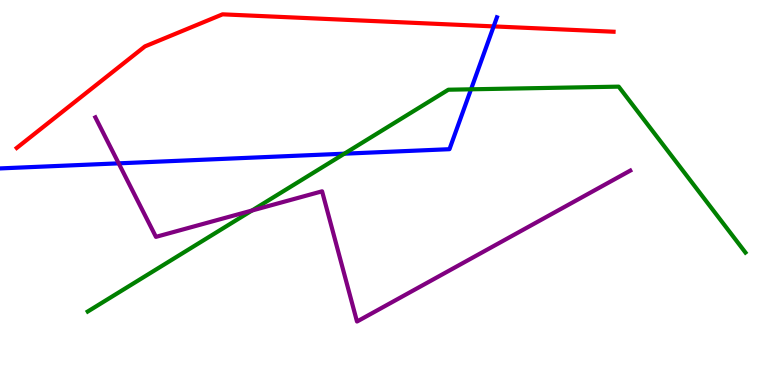[{'lines': ['blue', 'red'], 'intersections': [{'x': 6.37, 'y': 9.31}]}, {'lines': ['green', 'red'], 'intersections': []}, {'lines': ['purple', 'red'], 'intersections': []}, {'lines': ['blue', 'green'], 'intersections': [{'x': 4.44, 'y': 6.01}, {'x': 6.08, 'y': 7.68}]}, {'lines': ['blue', 'purple'], 'intersections': [{'x': 1.53, 'y': 5.76}]}, {'lines': ['green', 'purple'], 'intersections': [{'x': 3.25, 'y': 4.53}]}]